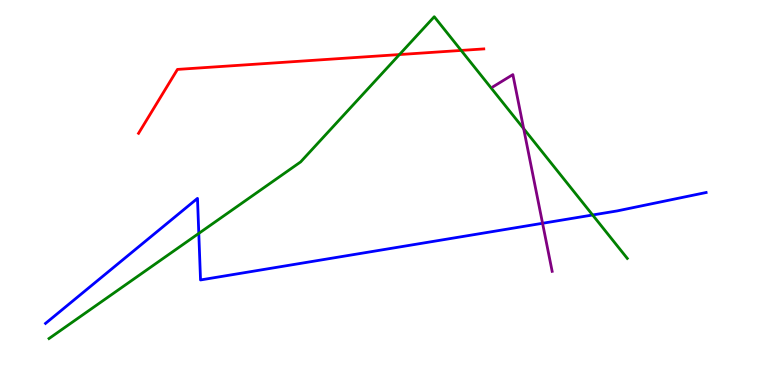[{'lines': ['blue', 'red'], 'intersections': []}, {'lines': ['green', 'red'], 'intersections': [{'x': 5.15, 'y': 8.58}, {'x': 5.95, 'y': 8.69}]}, {'lines': ['purple', 'red'], 'intersections': []}, {'lines': ['blue', 'green'], 'intersections': [{'x': 2.57, 'y': 3.94}, {'x': 7.65, 'y': 4.42}]}, {'lines': ['blue', 'purple'], 'intersections': [{'x': 7.0, 'y': 4.2}]}, {'lines': ['green', 'purple'], 'intersections': [{'x': 6.76, 'y': 6.66}]}]